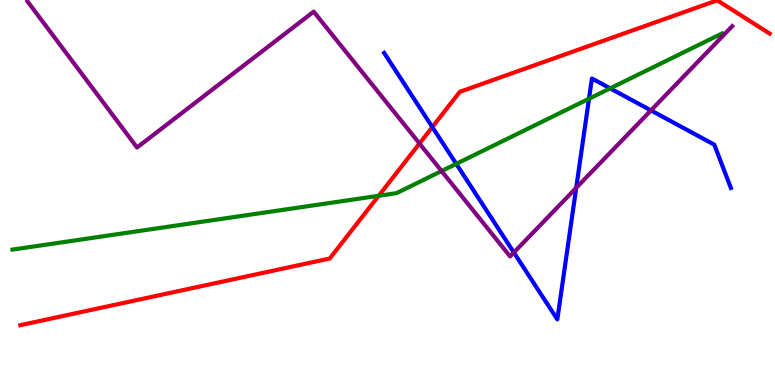[{'lines': ['blue', 'red'], 'intersections': [{'x': 5.58, 'y': 6.7}]}, {'lines': ['green', 'red'], 'intersections': [{'x': 4.89, 'y': 4.91}]}, {'lines': ['purple', 'red'], 'intersections': [{'x': 5.41, 'y': 6.27}]}, {'lines': ['blue', 'green'], 'intersections': [{'x': 5.89, 'y': 5.74}, {'x': 7.6, 'y': 7.44}, {'x': 7.87, 'y': 7.71}]}, {'lines': ['blue', 'purple'], 'intersections': [{'x': 6.63, 'y': 3.44}, {'x': 7.43, 'y': 5.12}, {'x': 8.4, 'y': 7.13}]}, {'lines': ['green', 'purple'], 'intersections': [{'x': 5.7, 'y': 5.56}]}]